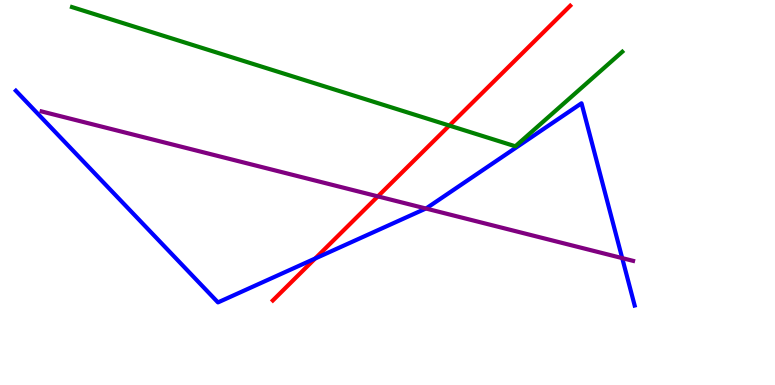[{'lines': ['blue', 'red'], 'intersections': [{'x': 4.07, 'y': 3.29}]}, {'lines': ['green', 'red'], 'intersections': [{'x': 5.8, 'y': 6.74}]}, {'lines': ['purple', 'red'], 'intersections': [{'x': 4.88, 'y': 4.9}]}, {'lines': ['blue', 'green'], 'intersections': []}, {'lines': ['blue', 'purple'], 'intersections': [{'x': 5.5, 'y': 4.58}, {'x': 8.03, 'y': 3.3}]}, {'lines': ['green', 'purple'], 'intersections': []}]